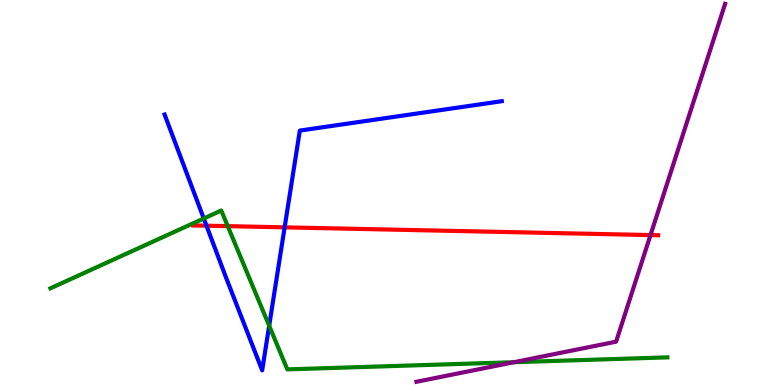[{'lines': ['blue', 'red'], 'intersections': [{'x': 2.66, 'y': 4.14}, {'x': 3.67, 'y': 4.09}]}, {'lines': ['green', 'red'], 'intersections': [{'x': 2.94, 'y': 4.13}]}, {'lines': ['purple', 'red'], 'intersections': [{'x': 8.39, 'y': 3.89}]}, {'lines': ['blue', 'green'], 'intersections': [{'x': 2.63, 'y': 4.32}, {'x': 3.47, 'y': 1.54}]}, {'lines': ['blue', 'purple'], 'intersections': []}, {'lines': ['green', 'purple'], 'intersections': [{'x': 6.63, 'y': 0.592}]}]